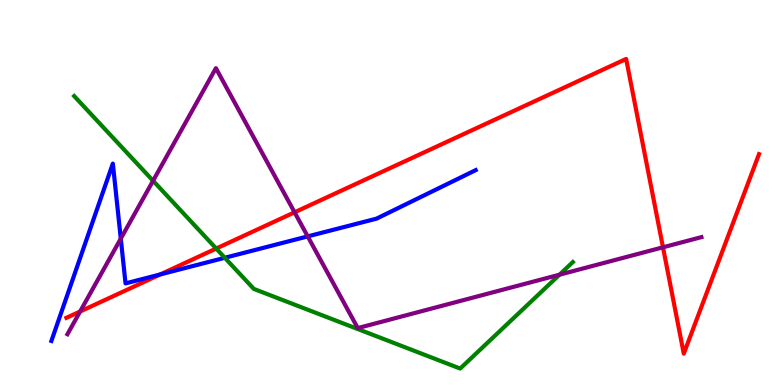[{'lines': ['blue', 'red'], 'intersections': [{'x': 2.07, 'y': 2.87}]}, {'lines': ['green', 'red'], 'intersections': [{'x': 2.79, 'y': 3.54}]}, {'lines': ['purple', 'red'], 'intersections': [{'x': 1.03, 'y': 1.91}, {'x': 3.8, 'y': 4.49}, {'x': 8.55, 'y': 3.58}]}, {'lines': ['blue', 'green'], 'intersections': [{'x': 2.9, 'y': 3.3}]}, {'lines': ['blue', 'purple'], 'intersections': [{'x': 1.56, 'y': 3.8}, {'x': 3.97, 'y': 3.86}]}, {'lines': ['green', 'purple'], 'intersections': [{'x': 1.98, 'y': 5.3}, {'x': 7.22, 'y': 2.87}]}]